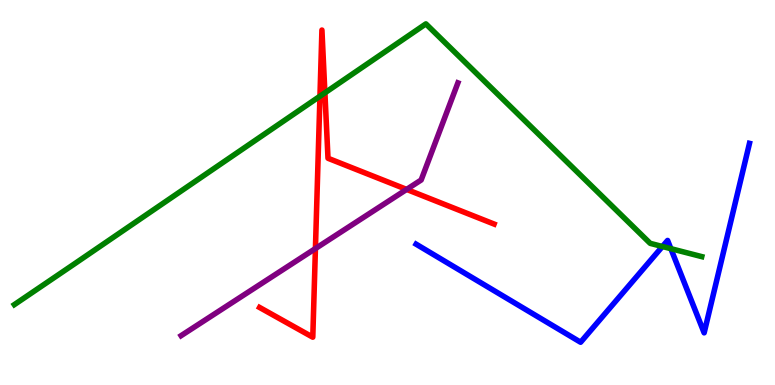[{'lines': ['blue', 'red'], 'intersections': []}, {'lines': ['green', 'red'], 'intersections': [{'x': 4.13, 'y': 7.5}, {'x': 4.19, 'y': 7.59}]}, {'lines': ['purple', 'red'], 'intersections': [{'x': 4.07, 'y': 3.54}, {'x': 5.25, 'y': 5.08}]}, {'lines': ['blue', 'green'], 'intersections': [{'x': 8.55, 'y': 3.6}, {'x': 8.66, 'y': 3.54}]}, {'lines': ['blue', 'purple'], 'intersections': []}, {'lines': ['green', 'purple'], 'intersections': []}]